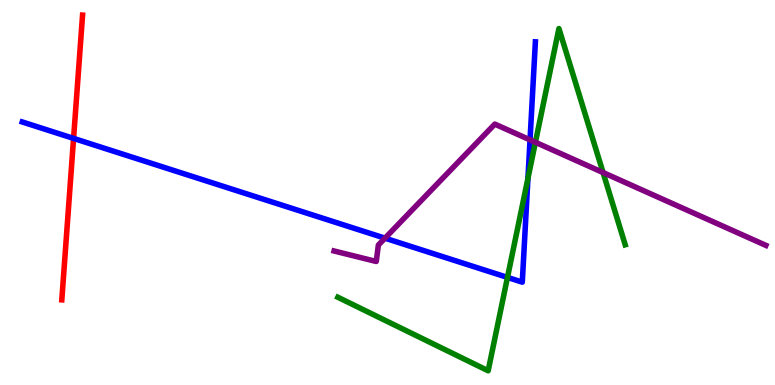[{'lines': ['blue', 'red'], 'intersections': [{'x': 0.949, 'y': 6.41}]}, {'lines': ['green', 'red'], 'intersections': []}, {'lines': ['purple', 'red'], 'intersections': []}, {'lines': ['blue', 'green'], 'intersections': [{'x': 6.55, 'y': 2.79}, {'x': 6.81, 'y': 5.37}]}, {'lines': ['blue', 'purple'], 'intersections': [{'x': 4.97, 'y': 3.81}, {'x': 6.84, 'y': 6.37}]}, {'lines': ['green', 'purple'], 'intersections': [{'x': 6.91, 'y': 6.3}, {'x': 7.78, 'y': 5.52}]}]